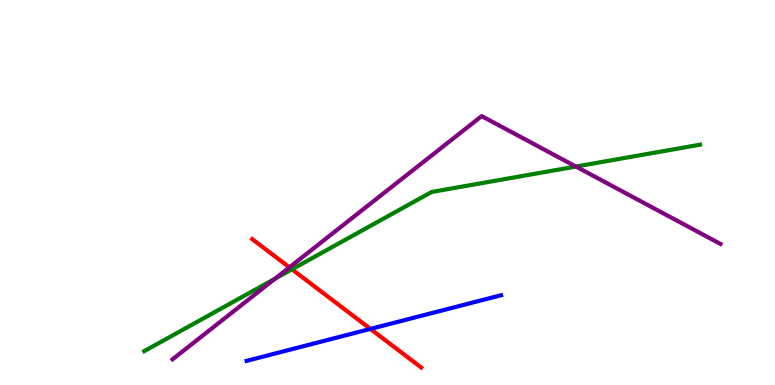[{'lines': ['blue', 'red'], 'intersections': [{'x': 4.78, 'y': 1.46}]}, {'lines': ['green', 'red'], 'intersections': [{'x': 3.77, 'y': 3.0}]}, {'lines': ['purple', 'red'], 'intersections': [{'x': 3.73, 'y': 3.06}]}, {'lines': ['blue', 'green'], 'intersections': []}, {'lines': ['blue', 'purple'], 'intersections': []}, {'lines': ['green', 'purple'], 'intersections': [{'x': 3.55, 'y': 2.76}, {'x': 7.43, 'y': 5.67}]}]